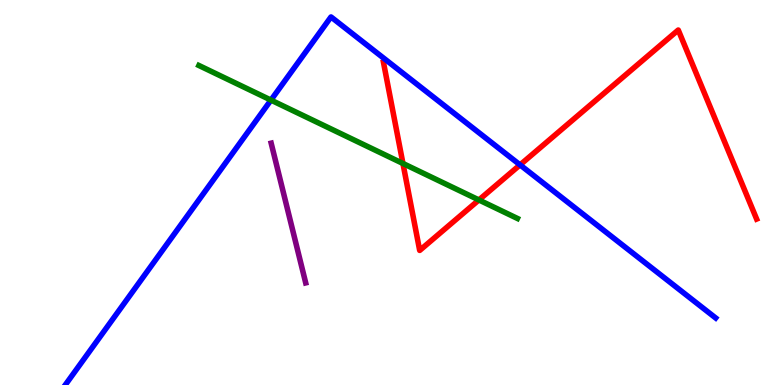[{'lines': ['blue', 'red'], 'intersections': [{'x': 6.71, 'y': 5.72}]}, {'lines': ['green', 'red'], 'intersections': [{'x': 5.2, 'y': 5.75}, {'x': 6.18, 'y': 4.81}]}, {'lines': ['purple', 'red'], 'intersections': []}, {'lines': ['blue', 'green'], 'intersections': [{'x': 3.5, 'y': 7.4}]}, {'lines': ['blue', 'purple'], 'intersections': []}, {'lines': ['green', 'purple'], 'intersections': []}]